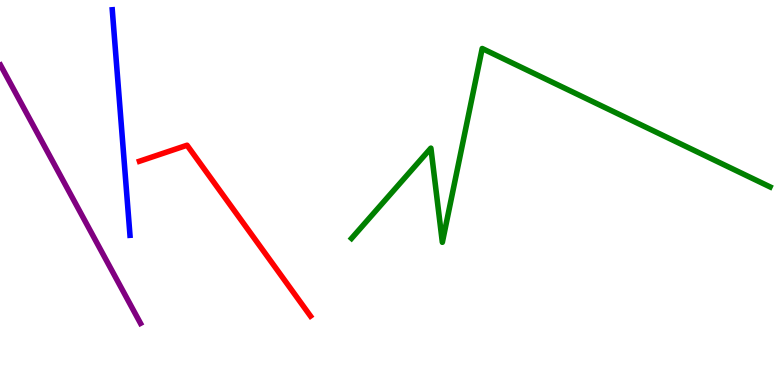[{'lines': ['blue', 'red'], 'intersections': []}, {'lines': ['green', 'red'], 'intersections': []}, {'lines': ['purple', 'red'], 'intersections': []}, {'lines': ['blue', 'green'], 'intersections': []}, {'lines': ['blue', 'purple'], 'intersections': []}, {'lines': ['green', 'purple'], 'intersections': []}]